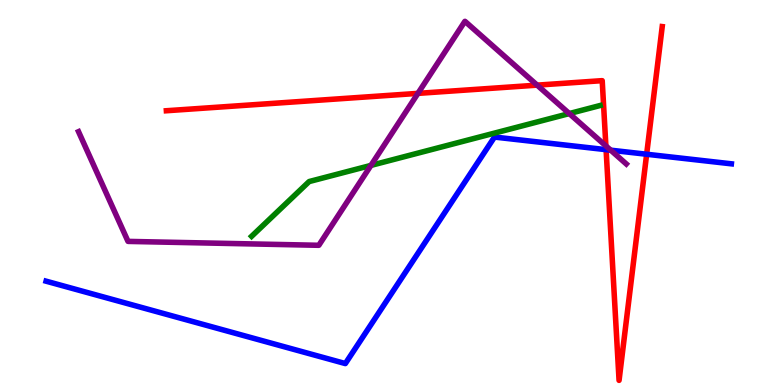[{'lines': ['blue', 'red'], 'intersections': [{'x': 7.82, 'y': 6.11}, {'x': 8.34, 'y': 5.99}]}, {'lines': ['green', 'red'], 'intersections': []}, {'lines': ['purple', 'red'], 'intersections': [{'x': 5.39, 'y': 7.57}, {'x': 6.93, 'y': 7.79}, {'x': 7.82, 'y': 6.21}]}, {'lines': ['blue', 'green'], 'intersections': []}, {'lines': ['blue', 'purple'], 'intersections': [{'x': 7.88, 'y': 6.1}]}, {'lines': ['green', 'purple'], 'intersections': [{'x': 4.79, 'y': 5.7}, {'x': 7.35, 'y': 7.05}]}]